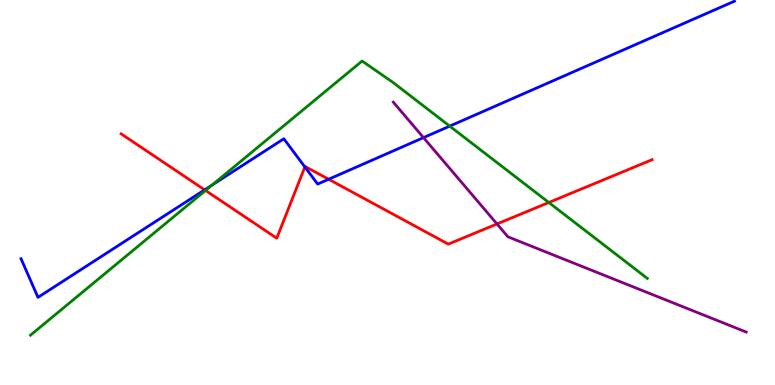[{'lines': ['blue', 'red'], 'intersections': [{'x': 2.64, 'y': 5.07}, {'x': 3.93, 'y': 5.66}, {'x': 4.24, 'y': 5.34}]}, {'lines': ['green', 'red'], 'intersections': [{'x': 2.65, 'y': 5.05}, {'x': 7.08, 'y': 4.74}]}, {'lines': ['purple', 'red'], 'intersections': [{'x': 6.41, 'y': 4.18}]}, {'lines': ['blue', 'green'], 'intersections': [{'x': 2.74, 'y': 5.19}, {'x': 5.8, 'y': 6.72}]}, {'lines': ['blue', 'purple'], 'intersections': [{'x': 5.46, 'y': 6.43}]}, {'lines': ['green', 'purple'], 'intersections': []}]